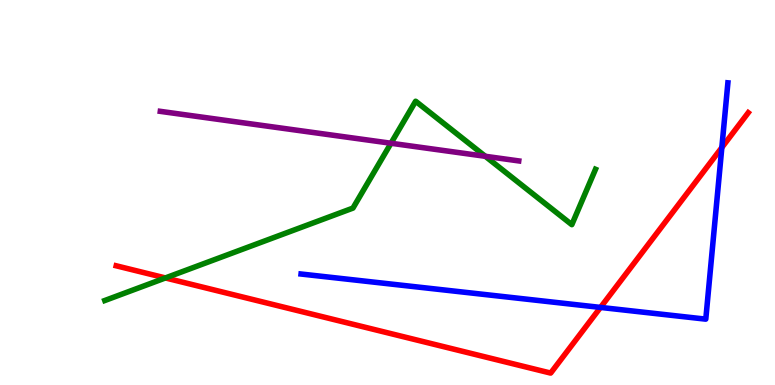[{'lines': ['blue', 'red'], 'intersections': [{'x': 7.75, 'y': 2.02}, {'x': 9.31, 'y': 6.17}]}, {'lines': ['green', 'red'], 'intersections': [{'x': 2.13, 'y': 2.78}]}, {'lines': ['purple', 'red'], 'intersections': []}, {'lines': ['blue', 'green'], 'intersections': []}, {'lines': ['blue', 'purple'], 'intersections': []}, {'lines': ['green', 'purple'], 'intersections': [{'x': 5.04, 'y': 6.28}, {'x': 6.26, 'y': 5.94}]}]